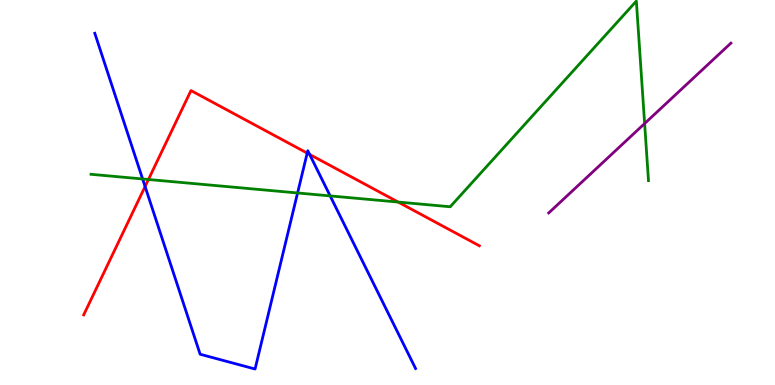[{'lines': ['blue', 'red'], 'intersections': [{'x': 1.87, 'y': 5.16}, {'x': 3.96, 'y': 6.02}, {'x': 4.0, 'y': 5.99}]}, {'lines': ['green', 'red'], 'intersections': [{'x': 1.92, 'y': 5.34}, {'x': 5.14, 'y': 4.75}]}, {'lines': ['purple', 'red'], 'intersections': []}, {'lines': ['blue', 'green'], 'intersections': [{'x': 1.84, 'y': 5.35}, {'x': 3.84, 'y': 4.99}, {'x': 4.26, 'y': 4.91}]}, {'lines': ['blue', 'purple'], 'intersections': []}, {'lines': ['green', 'purple'], 'intersections': [{'x': 8.32, 'y': 6.79}]}]